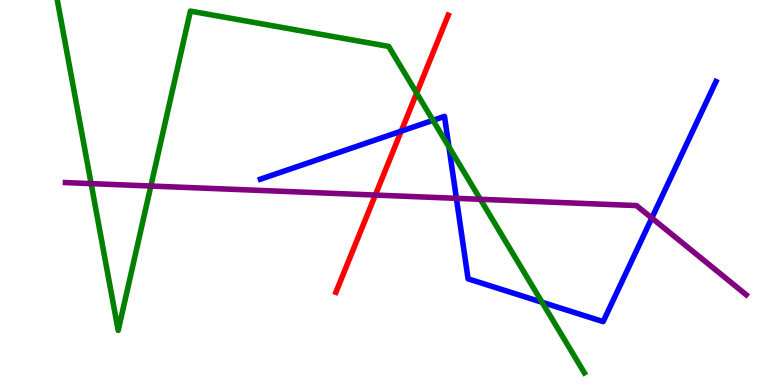[{'lines': ['blue', 'red'], 'intersections': [{'x': 5.18, 'y': 6.59}]}, {'lines': ['green', 'red'], 'intersections': [{'x': 5.38, 'y': 7.58}]}, {'lines': ['purple', 'red'], 'intersections': [{'x': 4.84, 'y': 4.93}]}, {'lines': ['blue', 'green'], 'intersections': [{'x': 5.59, 'y': 6.87}, {'x': 5.79, 'y': 6.18}, {'x': 6.99, 'y': 2.15}]}, {'lines': ['blue', 'purple'], 'intersections': [{'x': 5.89, 'y': 4.85}, {'x': 8.41, 'y': 4.34}]}, {'lines': ['green', 'purple'], 'intersections': [{'x': 1.18, 'y': 5.23}, {'x': 1.95, 'y': 5.17}, {'x': 6.2, 'y': 4.82}]}]